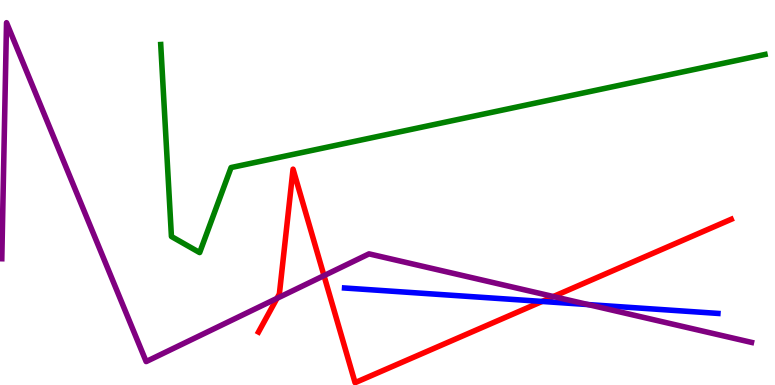[{'lines': ['blue', 'red'], 'intersections': [{'x': 6.99, 'y': 2.17}]}, {'lines': ['green', 'red'], 'intersections': []}, {'lines': ['purple', 'red'], 'intersections': [{'x': 3.57, 'y': 2.25}, {'x': 4.18, 'y': 2.84}, {'x': 7.14, 'y': 2.3}]}, {'lines': ['blue', 'green'], 'intersections': []}, {'lines': ['blue', 'purple'], 'intersections': [{'x': 7.59, 'y': 2.09}]}, {'lines': ['green', 'purple'], 'intersections': []}]